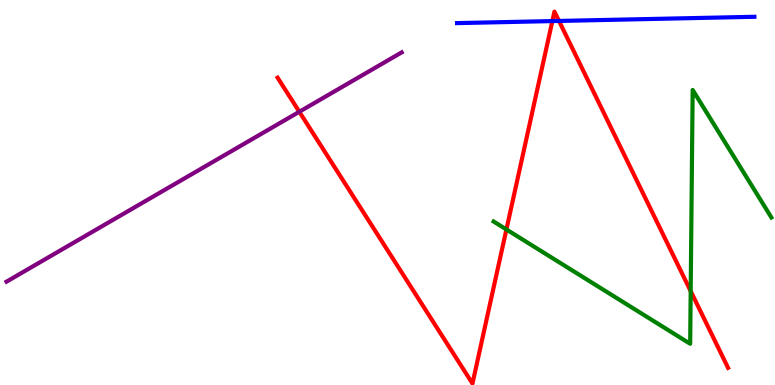[{'lines': ['blue', 'red'], 'intersections': [{'x': 7.13, 'y': 9.45}, {'x': 7.21, 'y': 9.46}]}, {'lines': ['green', 'red'], 'intersections': [{'x': 6.53, 'y': 4.04}, {'x': 8.91, 'y': 2.44}]}, {'lines': ['purple', 'red'], 'intersections': [{'x': 3.86, 'y': 7.1}]}, {'lines': ['blue', 'green'], 'intersections': []}, {'lines': ['blue', 'purple'], 'intersections': []}, {'lines': ['green', 'purple'], 'intersections': []}]